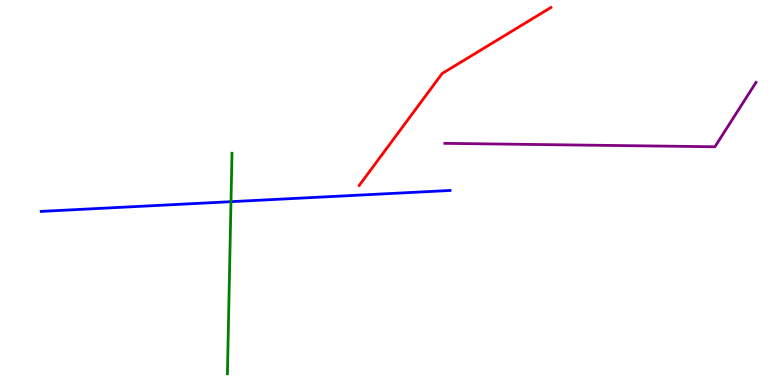[{'lines': ['blue', 'red'], 'intersections': []}, {'lines': ['green', 'red'], 'intersections': []}, {'lines': ['purple', 'red'], 'intersections': []}, {'lines': ['blue', 'green'], 'intersections': [{'x': 2.98, 'y': 4.76}]}, {'lines': ['blue', 'purple'], 'intersections': []}, {'lines': ['green', 'purple'], 'intersections': []}]